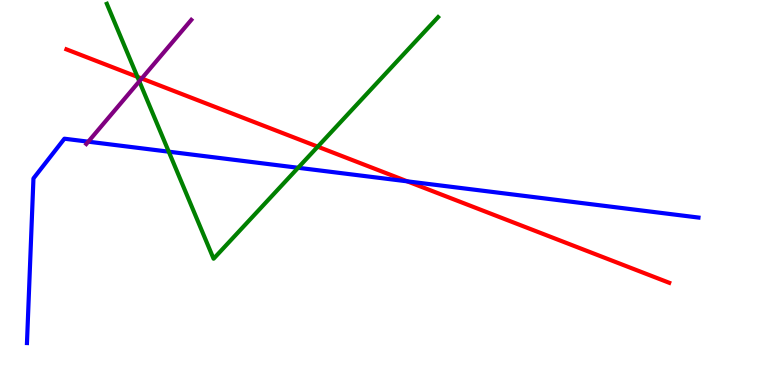[{'lines': ['blue', 'red'], 'intersections': [{'x': 5.26, 'y': 5.29}]}, {'lines': ['green', 'red'], 'intersections': [{'x': 1.77, 'y': 8.0}, {'x': 4.1, 'y': 6.19}]}, {'lines': ['purple', 'red'], 'intersections': [{'x': 1.83, 'y': 7.96}]}, {'lines': ['blue', 'green'], 'intersections': [{'x': 2.18, 'y': 6.06}, {'x': 3.85, 'y': 5.64}]}, {'lines': ['blue', 'purple'], 'intersections': [{'x': 1.14, 'y': 6.32}]}, {'lines': ['green', 'purple'], 'intersections': [{'x': 1.8, 'y': 7.89}]}]